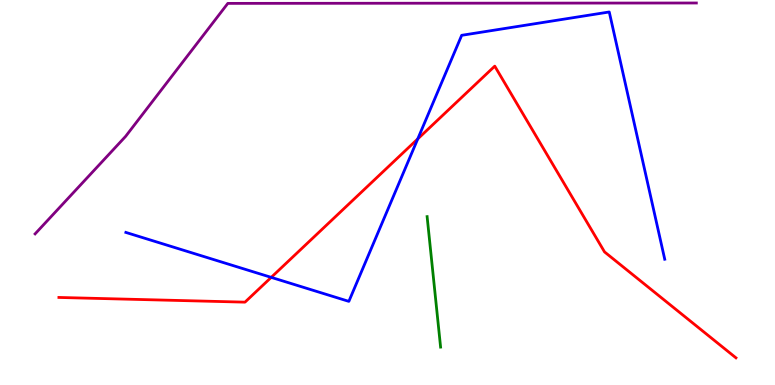[{'lines': ['blue', 'red'], 'intersections': [{'x': 3.5, 'y': 2.8}, {'x': 5.39, 'y': 6.39}]}, {'lines': ['green', 'red'], 'intersections': []}, {'lines': ['purple', 'red'], 'intersections': []}, {'lines': ['blue', 'green'], 'intersections': []}, {'lines': ['blue', 'purple'], 'intersections': []}, {'lines': ['green', 'purple'], 'intersections': []}]